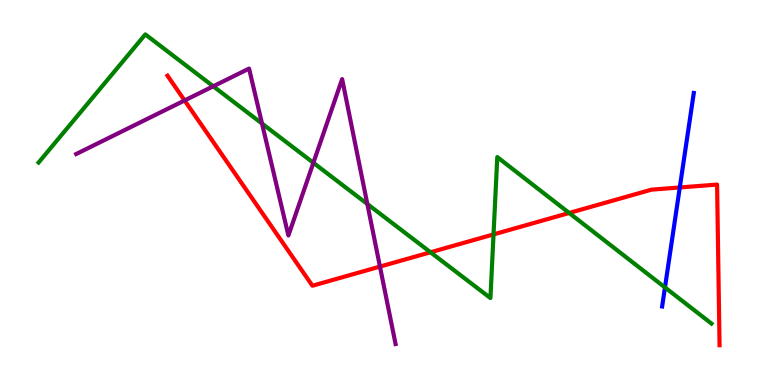[{'lines': ['blue', 'red'], 'intersections': [{'x': 8.77, 'y': 5.13}]}, {'lines': ['green', 'red'], 'intersections': [{'x': 5.55, 'y': 3.45}, {'x': 6.37, 'y': 3.91}, {'x': 7.34, 'y': 4.47}]}, {'lines': ['purple', 'red'], 'intersections': [{'x': 2.38, 'y': 7.39}, {'x': 4.9, 'y': 3.08}]}, {'lines': ['blue', 'green'], 'intersections': [{'x': 8.58, 'y': 2.53}]}, {'lines': ['blue', 'purple'], 'intersections': []}, {'lines': ['green', 'purple'], 'intersections': [{'x': 2.75, 'y': 7.76}, {'x': 3.38, 'y': 6.79}, {'x': 4.04, 'y': 5.77}, {'x': 4.74, 'y': 4.7}]}]